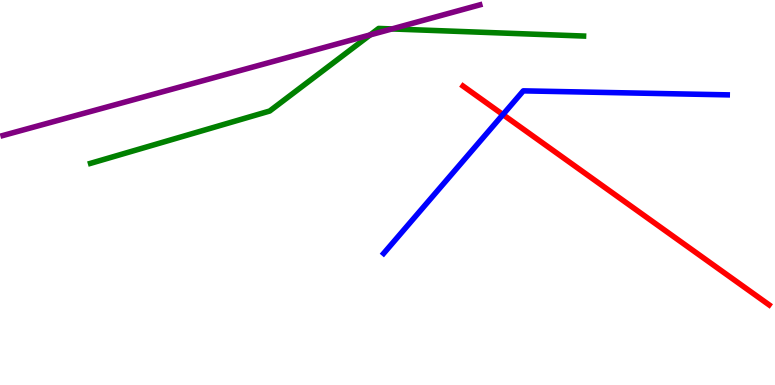[{'lines': ['blue', 'red'], 'intersections': [{'x': 6.49, 'y': 7.02}]}, {'lines': ['green', 'red'], 'intersections': []}, {'lines': ['purple', 'red'], 'intersections': []}, {'lines': ['blue', 'green'], 'intersections': []}, {'lines': ['blue', 'purple'], 'intersections': []}, {'lines': ['green', 'purple'], 'intersections': [{'x': 4.78, 'y': 9.09}, {'x': 5.06, 'y': 9.25}]}]